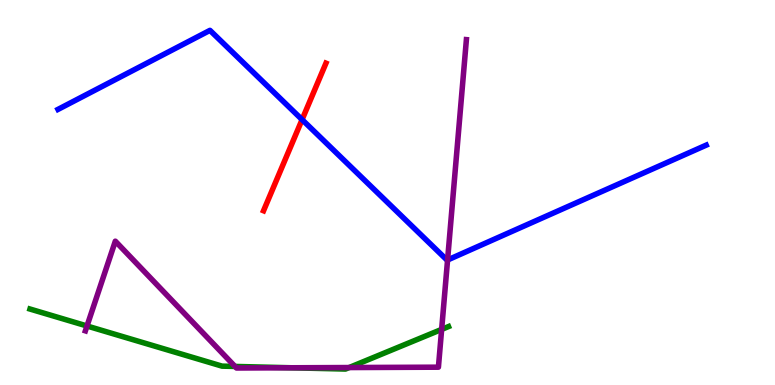[{'lines': ['blue', 'red'], 'intersections': [{'x': 3.9, 'y': 6.89}]}, {'lines': ['green', 'red'], 'intersections': []}, {'lines': ['purple', 'red'], 'intersections': []}, {'lines': ['blue', 'green'], 'intersections': []}, {'lines': ['blue', 'purple'], 'intersections': [{'x': 5.78, 'y': 3.25}]}, {'lines': ['green', 'purple'], 'intersections': [{'x': 1.12, 'y': 1.53}, {'x': 3.03, 'y': 0.482}, {'x': 3.76, 'y': 0.447}, {'x': 4.51, 'y': 0.453}, {'x': 5.7, 'y': 1.44}]}]